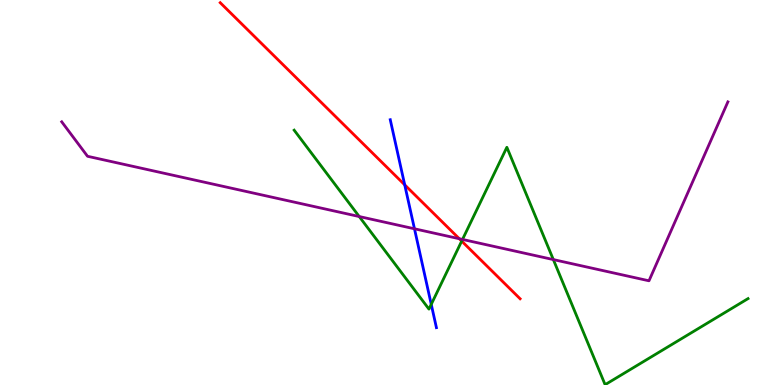[{'lines': ['blue', 'red'], 'intersections': [{'x': 5.22, 'y': 5.2}]}, {'lines': ['green', 'red'], 'intersections': [{'x': 5.96, 'y': 3.74}]}, {'lines': ['purple', 'red'], 'intersections': [{'x': 5.93, 'y': 3.8}]}, {'lines': ['blue', 'green'], 'intersections': [{'x': 5.56, 'y': 2.09}]}, {'lines': ['blue', 'purple'], 'intersections': [{'x': 5.35, 'y': 4.06}]}, {'lines': ['green', 'purple'], 'intersections': [{'x': 4.64, 'y': 4.38}, {'x': 5.97, 'y': 3.78}, {'x': 7.14, 'y': 3.26}]}]